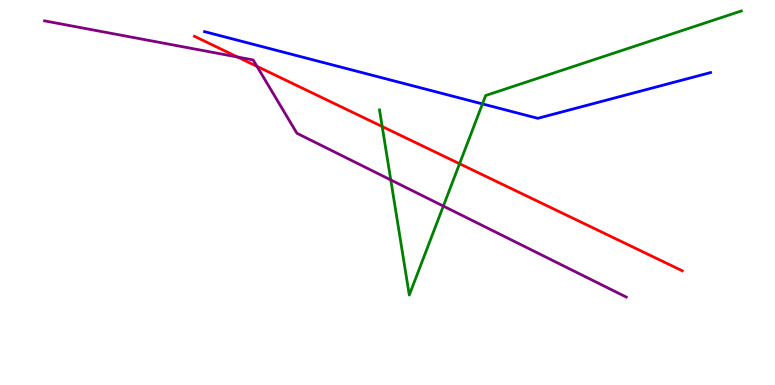[{'lines': ['blue', 'red'], 'intersections': []}, {'lines': ['green', 'red'], 'intersections': [{'x': 4.93, 'y': 6.71}, {'x': 5.93, 'y': 5.75}]}, {'lines': ['purple', 'red'], 'intersections': [{'x': 3.07, 'y': 8.52}, {'x': 3.32, 'y': 8.28}]}, {'lines': ['blue', 'green'], 'intersections': [{'x': 6.23, 'y': 7.3}]}, {'lines': ['blue', 'purple'], 'intersections': []}, {'lines': ['green', 'purple'], 'intersections': [{'x': 5.04, 'y': 5.33}, {'x': 5.72, 'y': 4.65}]}]